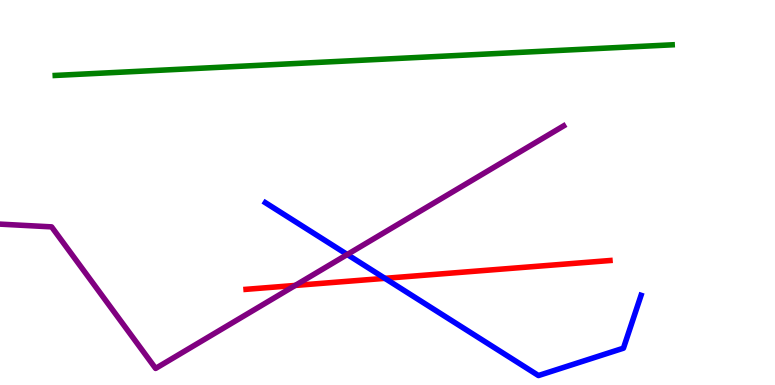[{'lines': ['blue', 'red'], 'intersections': [{'x': 4.97, 'y': 2.77}]}, {'lines': ['green', 'red'], 'intersections': []}, {'lines': ['purple', 'red'], 'intersections': [{'x': 3.81, 'y': 2.59}]}, {'lines': ['blue', 'green'], 'intersections': []}, {'lines': ['blue', 'purple'], 'intersections': [{'x': 4.48, 'y': 3.39}]}, {'lines': ['green', 'purple'], 'intersections': []}]